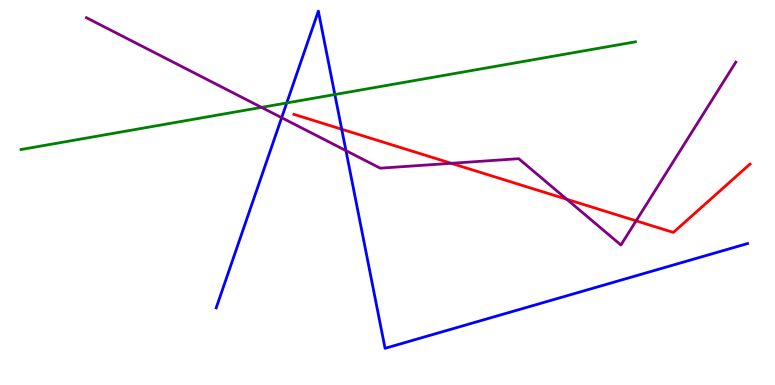[{'lines': ['blue', 'red'], 'intersections': [{'x': 4.41, 'y': 6.64}]}, {'lines': ['green', 'red'], 'intersections': []}, {'lines': ['purple', 'red'], 'intersections': [{'x': 5.82, 'y': 5.76}, {'x': 7.31, 'y': 4.82}, {'x': 8.21, 'y': 4.26}]}, {'lines': ['blue', 'green'], 'intersections': [{'x': 3.7, 'y': 7.33}, {'x': 4.32, 'y': 7.55}]}, {'lines': ['blue', 'purple'], 'intersections': [{'x': 3.63, 'y': 6.94}, {'x': 4.46, 'y': 6.09}]}, {'lines': ['green', 'purple'], 'intersections': [{'x': 3.37, 'y': 7.21}]}]